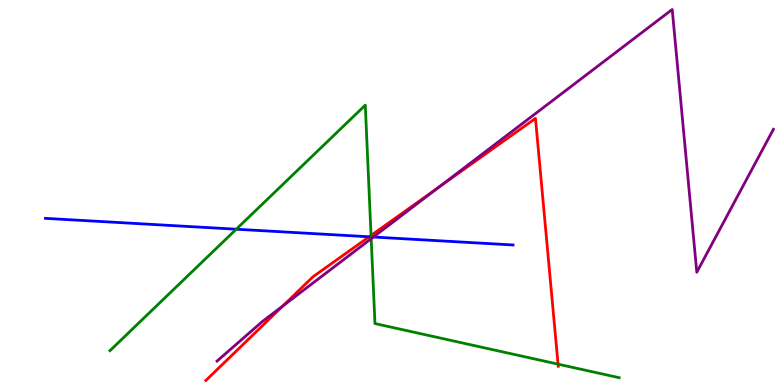[{'lines': ['blue', 'red'], 'intersections': [{'x': 4.76, 'y': 3.85}]}, {'lines': ['green', 'red'], 'intersections': [{'x': 4.79, 'y': 3.88}, {'x': 7.2, 'y': 0.541}]}, {'lines': ['purple', 'red'], 'intersections': [{'x': 3.65, 'y': 2.05}, {'x': 5.66, 'y': 5.13}]}, {'lines': ['blue', 'green'], 'intersections': [{'x': 3.05, 'y': 4.05}, {'x': 4.79, 'y': 3.85}]}, {'lines': ['blue', 'purple'], 'intersections': [{'x': 4.82, 'y': 3.84}]}, {'lines': ['green', 'purple'], 'intersections': [{'x': 4.79, 'y': 3.8}]}]